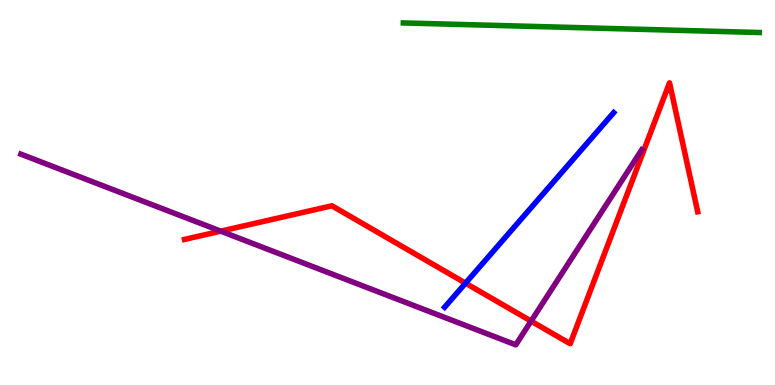[{'lines': ['blue', 'red'], 'intersections': [{'x': 6.01, 'y': 2.65}]}, {'lines': ['green', 'red'], 'intersections': []}, {'lines': ['purple', 'red'], 'intersections': [{'x': 2.85, 'y': 4.0}, {'x': 6.85, 'y': 1.66}]}, {'lines': ['blue', 'green'], 'intersections': []}, {'lines': ['blue', 'purple'], 'intersections': []}, {'lines': ['green', 'purple'], 'intersections': []}]